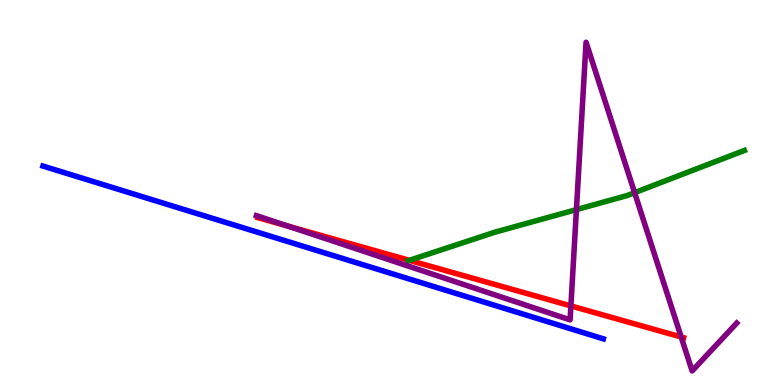[{'lines': ['blue', 'red'], 'intersections': []}, {'lines': ['green', 'red'], 'intersections': [{'x': 5.28, 'y': 3.24}]}, {'lines': ['purple', 'red'], 'intersections': [{'x': 3.72, 'y': 4.13}, {'x': 7.37, 'y': 2.05}, {'x': 8.79, 'y': 1.25}]}, {'lines': ['blue', 'green'], 'intersections': []}, {'lines': ['blue', 'purple'], 'intersections': []}, {'lines': ['green', 'purple'], 'intersections': [{'x': 7.44, 'y': 4.56}, {'x': 8.19, 'y': 5.0}]}]